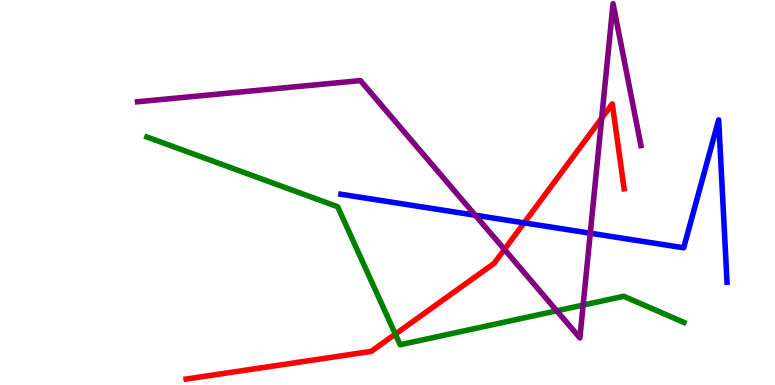[{'lines': ['blue', 'red'], 'intersections': [{'x': 6.76, 'y': 4.21}]}, {'lines': ['green', 'red'], 'intersections': [{'x': 5.1, 'y': 1.32}]}, {'lines': ['purple', 'red'], 'intersections': [{'x': 6.51, 'y': 3.52}, {'x': 7.76, 'y': 6.93}]}, {'lines': ['blue', 'green'], 'intersections': []}, {'lines': ['blue', 'purple'], 'intersections': [{'x': 6.13, 'y': 4.41}, {'x': 7.62, 'y': 3.94}]}, {'lines': ['green', 'purple'], 'intersections': [{'x': 7.18, 'y': 1.93}, {'x': 7.52, 'y': 2.08}]}]